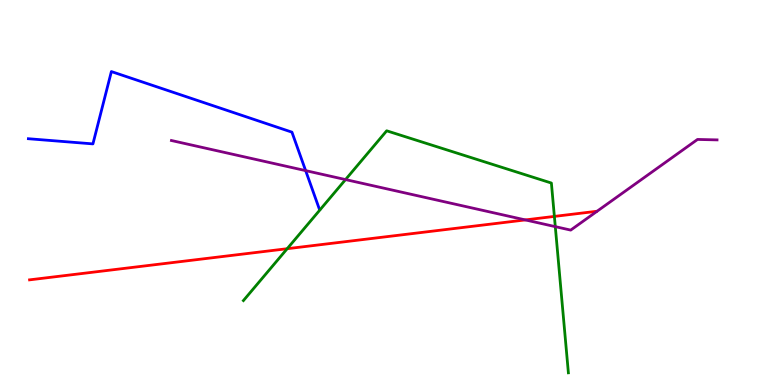[{'lines': ['blue', 'red'], 'intersections': []}, {'lines': ['green', 'red'], 'intersections': [{'x': 3.71, 'y': 3.54}, {'x': 7.15, 'y': 4.38}]}, {'lines': ['purple', 'red'], 'intersections': [{'x': 6.78, 'y': 4.29}]}, {'lines': ['blue', 'green'], 'intersections': []}, {'lines': ['blue', 'purple'], 'intersections': [{'x': 3.94, 'y': 5.57}]}, {'lines': ['green', 'purple'], 'intersections': [{'x': 4.46, 'y': 5.34}, {'x': 7.17, 'y': 4.11}]}]